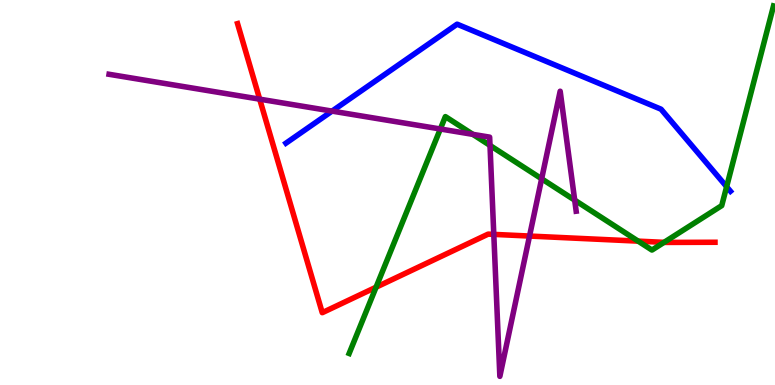[{'lines': ['blue', 'red'], 'intersections': []}, {'lines': ['green', 'red'], 'intersections': [{'x': 4.85, 'y': 2.54}, {'x': 8.23, 'y': 3.74}, {'x': 8.57, 'y': 3.71}]}, {'lines': ['purple', 'red'], 'intersections': [{'x': 3.35, 'y': 7.42}, {'x': 6.37, 'y': 3.91}, {'x': 6.83, 'y': 3.87}]}, {'lines': ['blue', 'green'], 'intersections': [{'x': 9.38, 'y': 5.15}]}, {'lines': ['blue', 'purple'], 'intersections': [{'x': 4.28, 'y': 7.11}]}, {'lines': ['green', 'purple'], 'intersections': [{'x': 5.68, 'y': 6.65}, {'x': 6.1, 'y': 6.51}, {'x': 6.32, 'y': 6.22}, {'x': 6.99, 'y': 5.36}, {'x': 7.42, 'y': 4.8}]}]